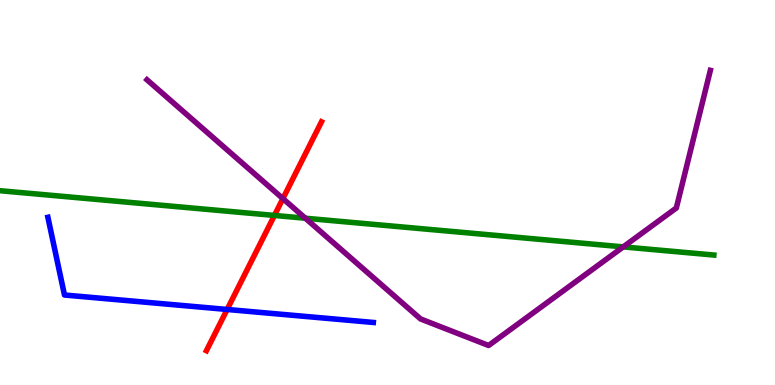[{'lines': ['blue', 'red'], 'intersections': [{'x': 2.93, 'y': 1.96}]}, {'lines': ['green', 'red'], 'intersections': [{'x': 3.54, 'y': 4.4}]}, {'lines': ['purple', 'red'], 'intersections': [{'x': 3.65, 'y': 4.84}]}, {'lines': ['blue', 'green'], 'intersections': []}, {'lines': ['blue', 'purple'], 'intersections': []}, {'lines': ['green', 'purple'], 'intersections': [{'x': 3.94, 'y': 4.33}, {'x': 8.04, 'y': 3.59}]}]